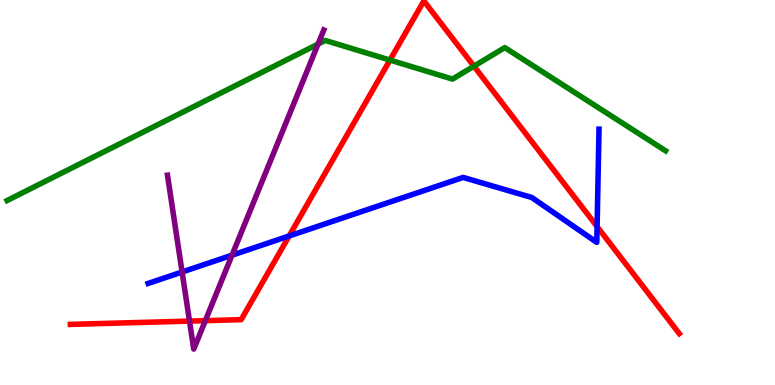[{'lines': ['blue', 'red'], 'intersections': [{'x': 3.73, 'y': 3.87}, {'x': 7.7, 'y': 4.11}]}, {'lines': ['green', 'red'], 'intersections': [{'x': 5.03, 'y': 8.44}, {'x': 6.12, 'y': 8.28}]}, {'lines': ['purple', 'red'], 'intersections': [{'x': 2.45, 'y': 1.66}, {'x': 2.65, 'y': 1.67}]}, {'lines': ['blue', 'green'], 'intersections': []}, {'lines': ['blue', 'purple'], 'intersections': [{'x': 2.35, 'y': 2.94}, {'x': 2.99, 'y': 3.37}]}, {'lines': ['green', 'purple'], 'intersections': [{'x': 4.1, 'y': 8.86}]}]